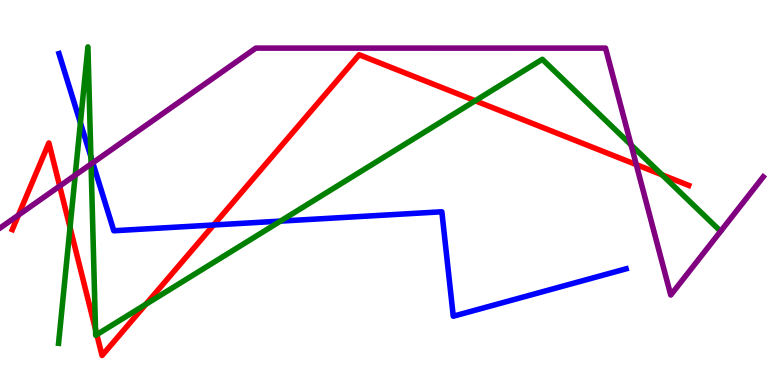[{'lines': ['blue', 'red'], 'intersections': [{'x': 2.76, 'y': 4.16}]}, {'lines': ['green', 'red'], 'intersections': [{'x': 0.904, 'y': 4.09}, {'x': 1.23, 'y': 1.45}, {'x': 1.25, 'y': 1.31}, {'x': 1.88, 'y': 2.1}, {'x': 6.13, 'y': 7.38}, {'x': 8.54, 'y': 5.46}]}, {'lines': ['purple', 'red'], 'intersections': [{'x': 0.238, 'y': 4.41}, {'x': 0.77, 'y': 5.17}, {'x': 8.21, 'y': 5.72}]}, {'lines': ['blue', 'green'], 'intersections': [{'x': 1.04, 'y': 6.81}, {'x': 1.17, 'y': 5.93}, {'x': 3.62, 'y': 4.26}]}, {'lines': ['blue', 'purple'], 'intersections': [{'x': 1.2, 'y': 5.77}]}, {'lines': ['green', 'purple'], 'intersections': [{'x': 0.971, 'y': 5.45}, {'x': 1.18, 'y': 5.74}, {'x': 8.14, 'y': 6.24}]}]